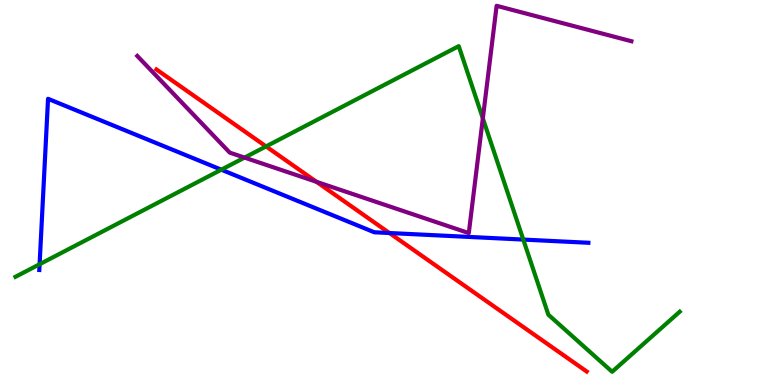[{'lines': ['blue', 'red'], 'intersections': [{'x': 5.02, 'y': 3.95}]}, {'lines': ['green', 'red'], 'intersections': [{'x': 3.43, 'y': 6.2}]}, {'lines': ['purple', 'red'], 'intersections': [{'x': 4.08, 'y': 5.28}]}, {'lines': ['blue', 'green'], 'intersections': [{'x': 0.511, 'y': 3.14}, {'x': 2.86, 'y': 5.59}, {'x': 6.75, 'y': 3.78}]}, {'lines': ['blue', 'purple'], 'intersections': []}, {'lines': ['green', 'purple'], 'intersections': [{'x': 3.16, 'y': 5.91}, {'x': 6.23, 'y': 6.93}]}]